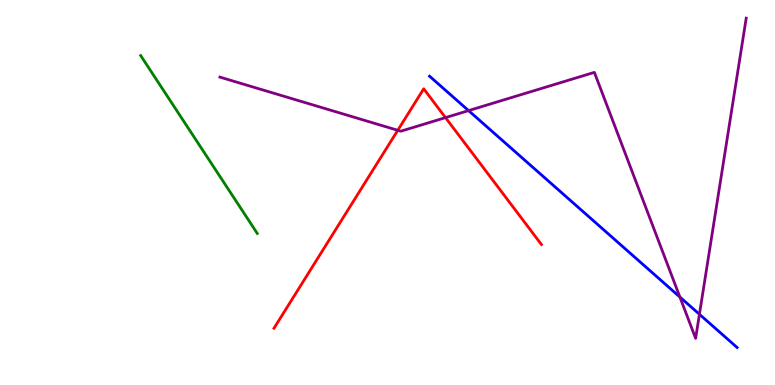[{'lines': ['blue', 'red'], 'intersections': []}, {'lines': ['green', 'red'], 'intersections': []}, {'lines': ['purple', 'red'], 'intersections': [{'x': 5.13, 'y': 6.62}, {'x': 5.75, 'y': 6.94}]}, {'lines': ['blue', 'green'], 'intersections': []}, {'lines': ['blue', 'purple'], 'intersections': [{'x': 6.05, 'y': 7.13}, {'x': 8.77, 'y': 2.28}, {'x': 9.02, 'y': 1.84}]}, {'lines': ['green', 'purple'], 'intersections': []}]